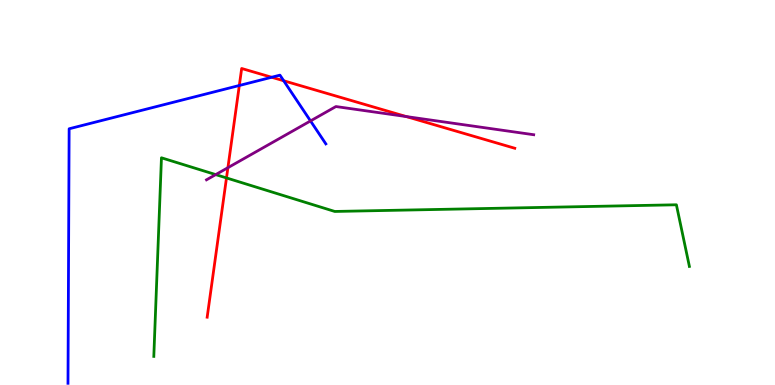[{'lines': ['blue', 'red'], 'intersections': [{'x': 3.09, 'y': 7.78}, {'x': 3.51, 'y': 7.99}, {'x': 3.66, 'y': 7.9}]}, {'lines': ['green', 'red'], 'intersections': [{'x': 2.92, 'y': 5.38}]}, {'lines': ['purple', 'red'], 'intersections': [{'x': 2.94, 'y': 5.64}, {'x': 5.24, 'y': 6.97}]}, {'lines': ['blue', 'green'], 'intersections': []}, {'lines': ['blue', 'purple'], 'intersections': [{'x': 4.01, 'y': 6.86}]}, {'lines': ['green', 'purple'], 'intersections': [{'x': 2.78, 'y': 5.46}]}]